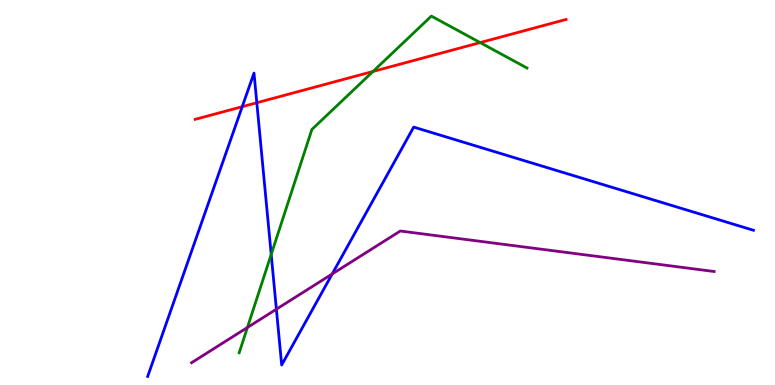[{'lines': ['blue', 'red'], 'intersections': [{'x': 3.13, 'y': 7.23}, {'x': 3.31, 'y': 7.33}]}, {'lines': ['green', 'red'], 'intersections': [{'x': 4.81, 'y': 8.14}, {'x': 6.2, 'y': 8.89}]}, {'lines': ['purple', 'red'], 'intersections': []}, {'lines': ['blue', 'green'], 'intersections': [{'x': 3.5, 'y': 3.39}]}, {'lines': ['blue', 'purple'], 'intersections': [{'x': 3.57, 'y': 1.97}, {'x': 4.29, 'y': 2.88}]}, {'lines': ['green', 'purple'], 'intersections': [{'x': 3.19, 'y': 1.49}]}]